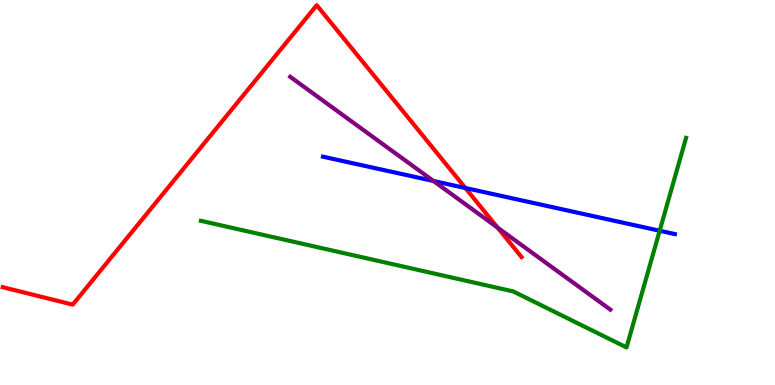[{'lines': ['blue', 'red'], 'intersections': [{'x': 6.01, 'y': 5.12}]}, {'lines': ['green', 'red'], 'intersections': []}, {'lines': ['purple', 'red'], 'intersections': [{'x': 6.42, 'y': 4.09}]}, {'lines': ['blue', 'green'], 'intersections': [{'x': 8.51, 'y': 4.01}]}, {'lines': ['blue', 'purple'], 'intersections': [{'x': 5.59, 'y': 5.3}]}, {'lines': ['green', 'purple'], 'intersections': []}]